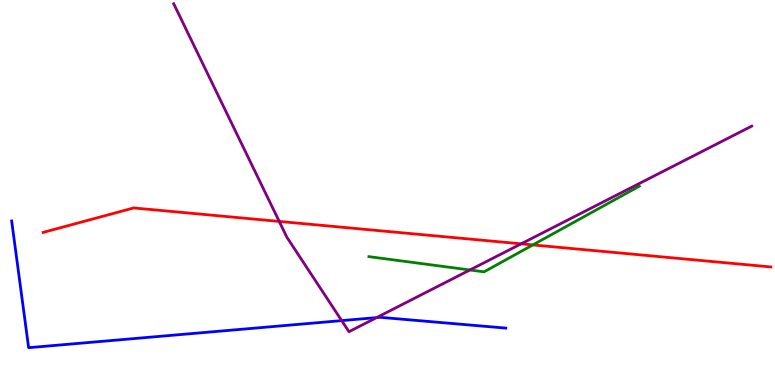[{'lines': ['blue', 'red'], 'intersections': []}, {'lines': ['green', 'red'], 'intersections': [{'x': 6.88, 'y': 3.64}]}, {'lines': ['purple', 'red'], 'intersections': [{'x': 3.6, 'y': 4.25}, {'x': 6.72, 'y': 3.67}]}, {'lines': ['blue', 'green'], 'intersections': []}, {'lines': ['blue', 'purple'], 'intersections': [{'x': 4.41, 'y': 1.67}, {'x': 4.86, 'y': 1.75}]}, {'lines': ['green', 'purple'], 'intersections': [{'x': 6.06, 'y': 2.99}]}]